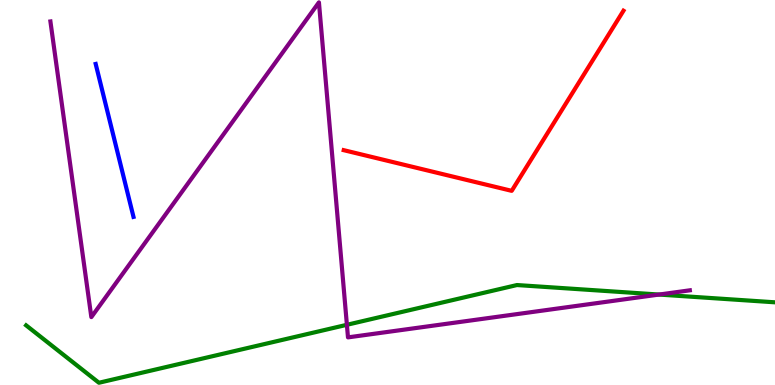[{'lines': ['blue', 'red'], 'intersections': []}, {'lines': ['green', 'red'], 'intersections': []}, {'lines': ['purple', 'red'], 'intersections': []}, {'lines': ['blue', 'green'], 'intersections': []}, {'lines': ['blue', 'purple'], 'intersections': []}, {'lines': ['green', 'purple'], 'intersections': [{'x': 4.48, 'y': 1.56}, {'x': 8.5, 'y': 2.35}]}]